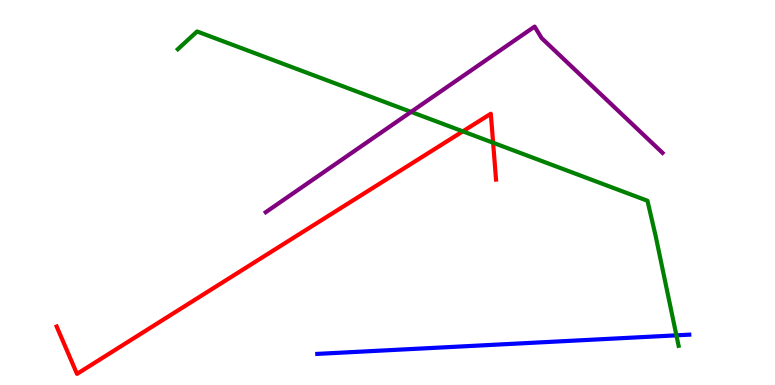[{'lines': ['blue', 'red'], 'intersections': []}, {'lines': ['green', 'red'], 'intersections': [{'x': 5.97, 'y': 6.59}, {'x': 6.36, 'y': 6.29}]}, {'lines': ['purple', 'red'], 'intersections': []}, {'lines': ['blue', 'green'], 'intersections': [{'x': 8.73, 'y': 1.29}]}, {'lines': ['blue', 'purple'], 'intersections': []}, {'lines': ['green', 'purple'], 'intersections': [{'x': 5.3, 'y': 7.09}]}]